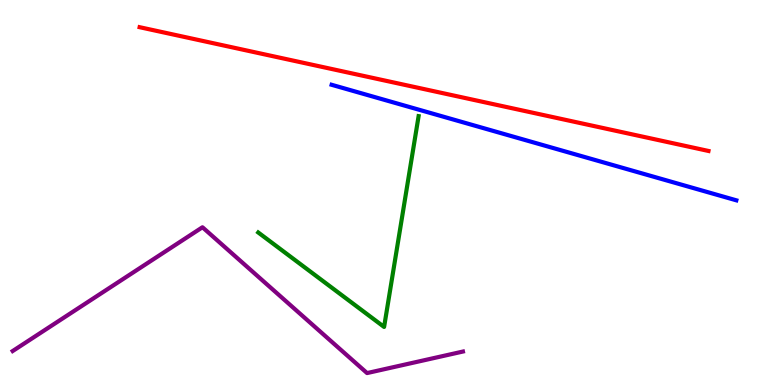[{'lines': ['blue', 'red'], 'intersections': []}, {'lines': ['green', 'red'], 'intersections': []}, {'lines': ['purple', 'red'], 'intersections': []}, {'lines': ['blue', 'green'], 'intersections': []}, {'lines': ['blue', 'purple'], 'intersections': []}, {'lines': ['green', 'purple'], 'intersections': []}]